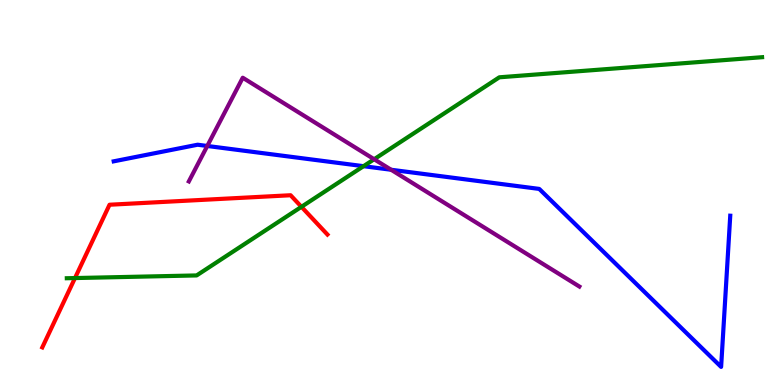[{'lines': ['blue', 'red'], 'intersections': []}, {'lines': ['green', 'red'], 'intersections': [{'x': 0.968, 'y': 2.78}, {'x': 3.89, 'y': 4.63}]}, {'lines': ['purple', 'red'], 'intersections': []}, {'lines': ['blue', 'green'], 'intersections': [{'x': 4.69, 'y': 5.68}]}, {'lines': ['blue', 'purple'], 'intersections': [{'x': 2.67, 'y': 6.21}, {'x': 5.05, 'y': 5.59}]}, {'lines': ['green', 'purple'], 'intersections': [{'x': 4.83, 'y': 5.86}]}]